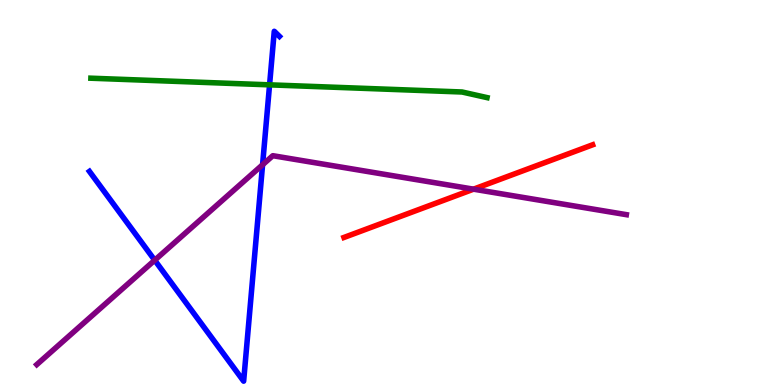[{'lines': ['blue', 'red'], 'intersections': []}, {'lines': ['green', 'red'], 'intersections': []}, {'lines': ['purple', 'red'], 'intersections': [{'x': 6.11, 'y': 5.09}]}, {'lines': ['blue', 'green'], 'intersections': [{'x': 3.48, 'y': 7.8}]}, {'lines': ['blue', 'purple'], 'intersections': [{'x': 2.0, 'y': 3.24}, {'x': 3.39, 'y': 5.72}]}, {'lines': ['green', 'purple'], 'intersections': []}]